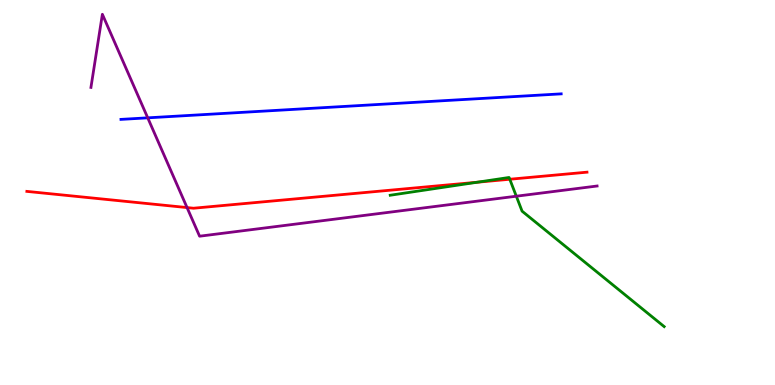[{'lines': ['blue', 'red'], 'intersections': []}, {'lines': ['green', 'red'], 'intersections': [{'x': 6.16, 'y': 5.27}, {'x': 6.58, 'y': 5.34}]}, {'lines': ['purple', 'red'], 'intersections': [{'x': 2.41, 'y': 4.61}]}, {'lines': ['blue', 'green'], 'intersections': []}, {'lines': ['blue', 'purple'], 'intersections': [{'x': 1.91, 'y': 6.94}]}, {'lines': ['green', 'purple'], 'intersections': [{'x': 6.66, 'y': 4.9}]}]